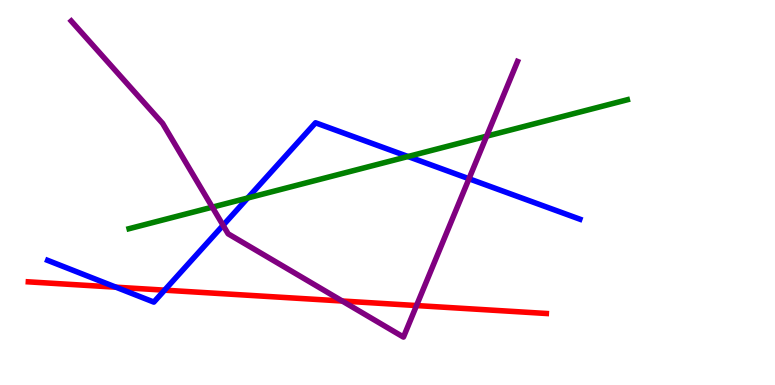[{'lines': ['blue', 'red'], 'intersections': [{'x': 1.5, 'y': 2.54}, {'x': 2.12, 'y': 2.46}]}, {'lines': ['green', 'red'], 'intersections': []}, {'lines': ['purple', 'red'], 'intersections': [{'x': 4.42, 'y': 2.18}, {'x': 5.37, 'y': 2.06}]}, {'lines': ['blue', 'green'], 'intersections': [{'x': 3.2, 'y': 4.86}, {'x': 5.26, 'y': 5.93}]}, {'lines': ['blue', 'purple'], 'intersections': [{'x': 2.88, 'y': 4.15}, {'x': 6.05, 'y': 5.36}]}, {'lines': ['green', 'purple'], 'intersections': [{'x': 2.74, 'y': 4.62}, {'x': 6.28, 'y': 6.46}]}]